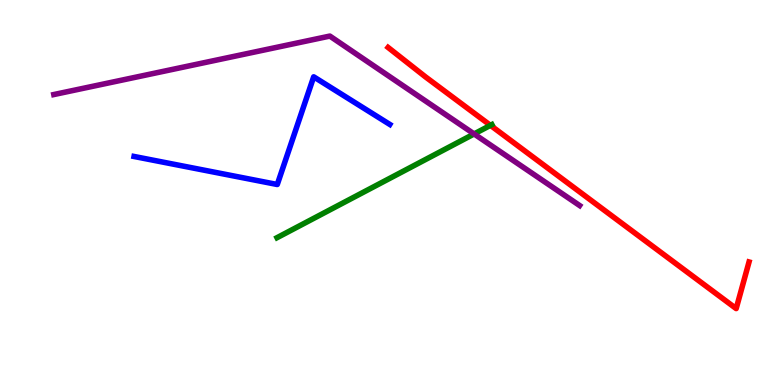[{'lines': ['blue', 'red'], 'intersections': []}, {'lines': ['green', 'red'], 'intersections': [{'x': 6.33, 'y': 6.74}]}, {'lines': ['purple', 'red'], 'intersections': []}, {'lines': ['blue', 'green'], 'intersections': []}, {'lines': ['blue', 'purple'], 'intersections': []}, {'lines': ['green', 'purple'], 'intersections': [{'x': 6.12, 'y': 6.52}]}]